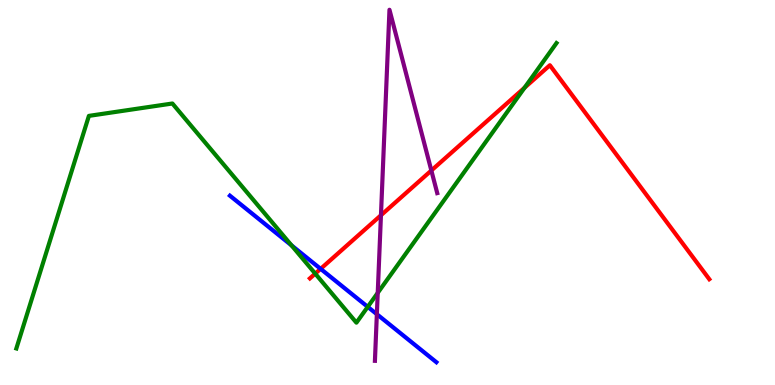[{'lines': ['blue', 'red'], 'intersections': [{'x': 4.14, 'y': 3.02}]}, {'lines': ['green', 'red'], 'intersections': [{'x': 4.07, 'y': 2.89}, {'x': 6.77, 'y': 7.72}]}, {'lines': ['purple', 'red'], 'intersections': [{'x': 4.92, 'y': 4.41}, {'x': 5.57, 'y': 5.57}]}, {'lines': ['blue', 'green'], 'intersections': [{'x': 3.76, 'y': 3.63}, {'x': 4.75, 'y': 2.03}]}, {'lines': ['blue', 'purple'], 'intersections': [{'x': 4.86, 'y': 1.84}]}, {'lines': ['green', 'purple'], 'intersections': [{'x': 4.87, 'y': 2.39}]}]